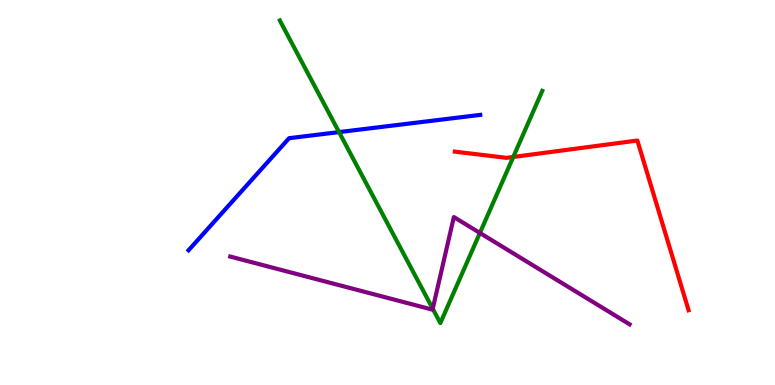[{'lines': ['blue', 'red'], 'intersections': []}, {'lines': ['green', 'red'], 'intersections': [{'x': 6.62, 'y': 5.92}]}, {'lines': ['purple', 'red'], 'intersections': []}, {'lines': ['blue', 'green'], 'intersections': [{'x': 4.37, 'y': 6.57}]}, {'lines': ['blue', 'purple'], 'intersections': []}, {'lines': ['green', 'purple'], 'intersections': [{'x': 5.58, 'y': 1.98}, {'x': 6.19, 'y': 3.95}]}]